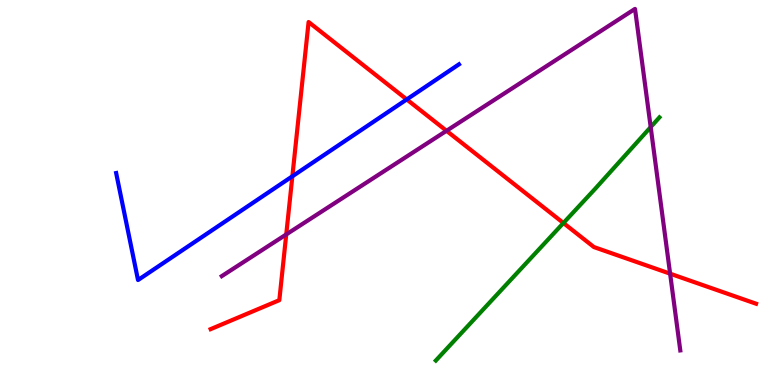[{'lines': ['blue', 'red'], 'intersections': [{'x': 3.77, 'y': 5.42}, {'x': 5.25, 'y': 7.42}]}, {'lines': ['green', 'red'], 'intersections': [{'x': 7.27, 'y': 4.21}]}, {'lines': ['purple', 'red'], 'intersections': [{'x': 3.69, 'y': 3.91}, {'x': 5.76, 'y': 6.6}, {'x': 8.65, 'y': 2.89}]}, {'lines': ['blue', 'green'], 'intersections': []}, {'lines': ['blue', 'purple'], 'intersections': []}, {'lines': ['green', 'purple'], 'intersections': [{'x': 8.4, 'y': 6.7}]}]